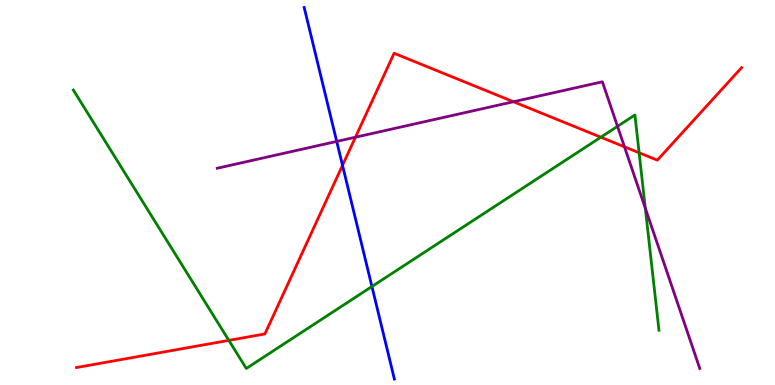[{'lines': ['blue', 'red'], 'intersections': [{'x': 4.42, 'y': 5.71}]}, {'lines': ['green', 'red'], 'intersections': [{'x': 2.95, 'y': 1.16}, {'x': 7.75, 'y': 6.44}, {'x': 8.25, 'y': 6.03}]}, {'lines': ['purple', 'red'], 'intersections': [{'x': 4.59, 'y': 6.44}, {'x': 6.63, 'y': 7.36}, {'x': 8.06, 'y': 6.19}]}, {'lines': ['blue', 'green'], 'intersections': [{'x': 4.8, 'y': 2.56}]}, {'lines': ['blue', 'purple'], 'intersections': [{'x': 4.34, 'y': 6.33}]}, {'lines': ['green', 'purple'], 'intersections': [{'x': 7.97, 'y': 6.72}, {'x': 8.33, 'y': 4.59}]}]